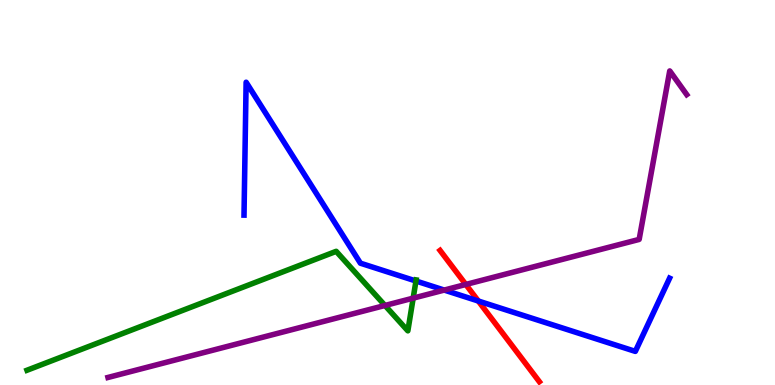[{'lines': ['blue', 'red'], 'intersections': [{'x': 6.17, 'y': 2.18}]}, {'lines': ['green', 'red'], 'intersections': []}, {'lines': ['purple', 'red'], 'intersections': [{'x': 6.01, 'y': 2.61}]}, {'lines': ['blue', 'green'], 'intersections': [{'x': 5.37, 'y': 2.7}]}, {'lines': ['blue', 'purple'], 'intersections': [{'x': 5.73, 'y': 2.47}]}, {'lines': ['green', 'purple'], 'intersections': [{'x': 4.97, 'y': 2.07}, {'x': 5.33, 'y': 2.26}]}]